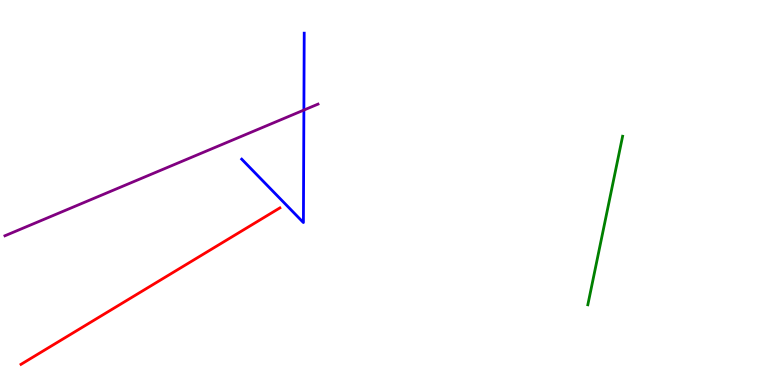[{'lines': ['blue', 'red'], 'intersections': []}, {'lines': ['green', 'red'], 'intersections': []}, {'lines': ['purple', 'red'], 'intersections': []}, {'lines': ['blue', 'green'], 'intersections': []}, {'lines': ['blue', 'purple'], 'intersections': [{'x': 3.92, 'y': 7.14}]}, {'lines': ['green', 'purple'], 'intersections': []}]